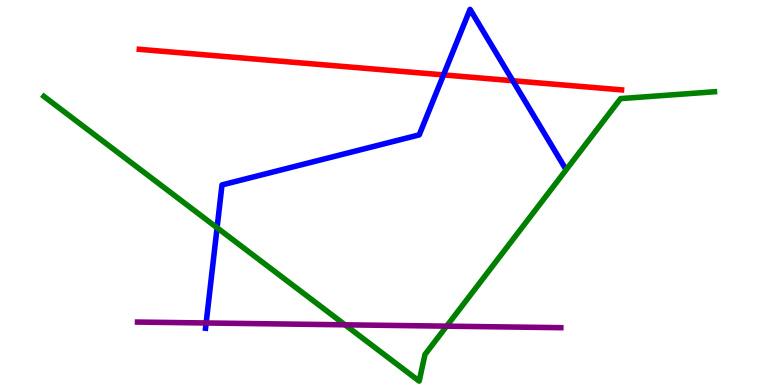[{'lines': ['blue', 'red'], 'intersections': [{'x': 5.72, 'y': 8.05}, {'x': 6.62, 'y': 7.9}]}, {'lines': ['green', 'red'], 'intersections': []}, {'lines': ['purple', 'red'], 'intersections': []}, {'lines': ['blue', 'green'], 'intersections': [{'x': 2.8, 'y': 4.08}]}, {'lines': ['blue', 'purple'], 'intersections': [{'x': 2.66, 'y': 1.61}]}, {'lines': ['green', 'purple'], 'intersections': [{'x': 4.45, 'y': 1.56}, {'x': 5.76, 'y': 1.53}]}]